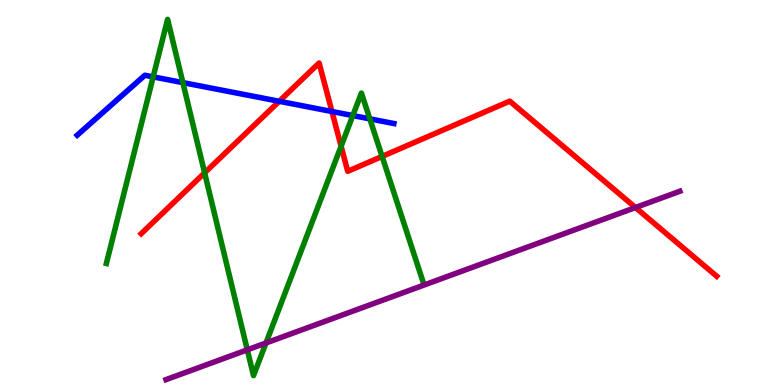[{'lines': ['blue', 'red'], 'intersections': [{'x': 3.6, 'y': 7.37}, {'x': 4.28, 'y': 7.1}]}, {'lines': ['green', 'red'], 'intersections': [{'x': 2.64, 'y': 5.51}, {'x': 4.4, 'y': 6.2}, {'x': 4.93, 'y': 5.94}]}, {'lines': ['purple', 'red'], 'intersections': [{'x': 8.2, 'y': 4.61}]}, {'lines': ['blue', 'green'], 'intersections': [{'x': 1.98, 'y': 8.0}, {'x': 2.36, 'y': 7.85}, {'x': 4.55, 'y': 7.0}, {'x': 4.77, 'y': 6.91}]}, {'lines': ['blue', 'purple'], 'intersections': []}, {'lines': ['green', 'purple'], 'intersections': [{'x': 3.19, 'y': 0.914}, {'x': 3.43, 'y': 1.09}]}]